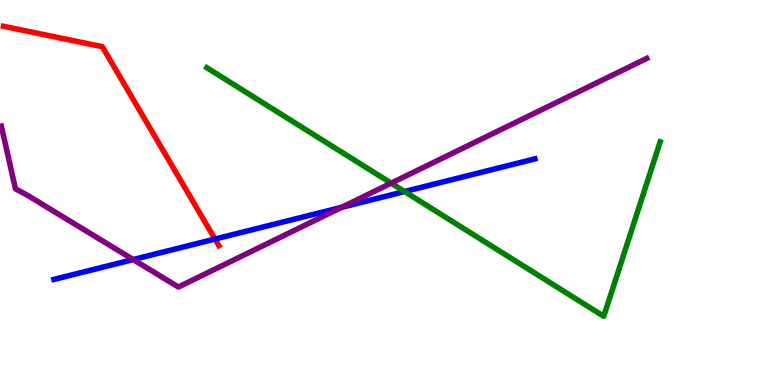[{'lines': ['blue', 'red'], 'intersections': [{'x': 2.77, 'y': 3.79}]}, {'lines': ['green', 'red'], 'intersections': []}, {'lines': ['purple', 'red'], 'intersections': []}, {'lines': ['blue', 'green'], 'intersections': [{'x': 5.22, 'y': 5.02}]}, {'lines': ['blue', 'purple'], 'intersections': [{'x': 1.72, 'y': 3.26}, {'x': 4.41, 'y': 4.62}]}, {'lines': ['green', 'purple'], 'intersections': [{'x': 5.05, 'y': 5.24}]}]